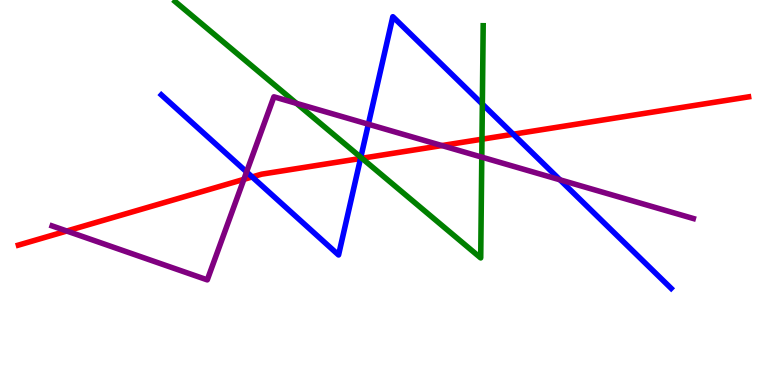[{'lines': ['blue', 'red'], 'intersections': [{'x': 3.25, 'y': 5.4}, {'x': 4.65, 'y': 5.88}, {'x': 6.62, 'y': 6.51}]}, {'lines': ['green', 'red'], 'intersections': [{'x': 4.67, 'y': 5.89}, {'x': 6.22, 'y': 6.38}]}, {'lines': ['purple', 'red'], 'intersections': [{'x': 0.862, 'y': 4.0}, {'x': 3.15, 'y': 5.34}, {'x': 5.7, 'y': 6.22}]}, {'lines': ['blue', 'green'], 'intersections': [{'x': 4.66, 'y': 5.91}, {'x': 6.22, 'y': 7.3}]}, {'lines': ['blue', 'purple'], 'intersections': [{'x': 3.18, 'y': 5.54}, {'x': 4.75, 'y': 6.77}, {'x': 7.22, 'y': 5.33}]}, {'lines': ['green', 'purple'], 'intersections': [{'x': 3.83, 'y': 7.31}, {'x': 6.22, 'y': 5.92}]}]